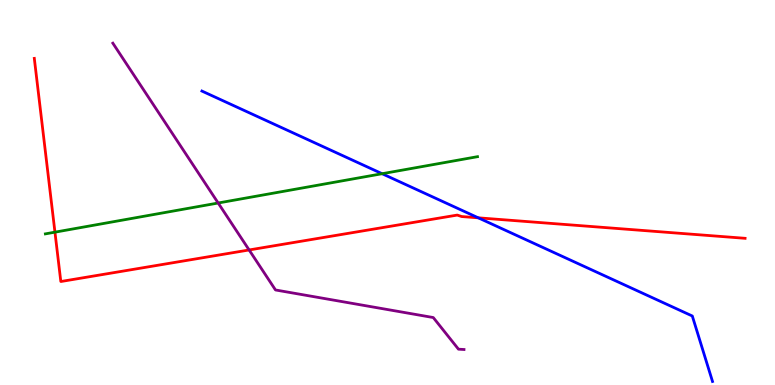[{'lines': ['blue', 'red'], 'intersections': [{'x': 6.17, 'y': 4.34}]}, {'lines': ['green', 'red'], 'intersections': [{'x': 0.709, 'y': 3.97}]}, {'lines': ['purple', 'red'], 'intersections': [{'x': 3.21, 'y': 3.51}]}, {'lines': ['blue', 'green'], 'intersections': [{'x': 4.93, 'y': 5.49}]}, {'lines': ['blue', 'purple'], 'intersections': []}, {'lines': ['green', 'purple'], 'intersections': [{'x': 2.82, 'y': 4.73}]}]